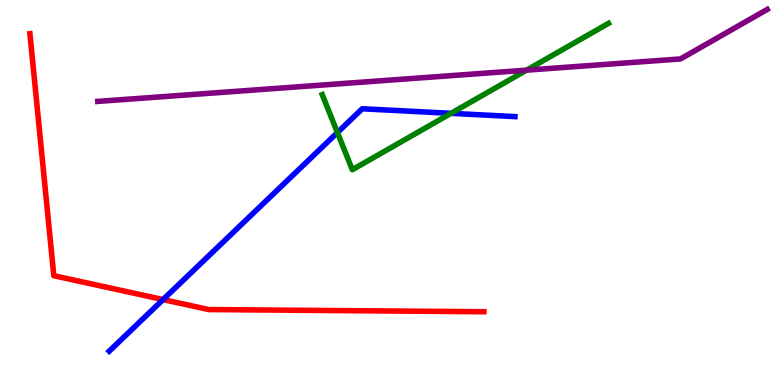[{'lines': ['blue', 'red'], 'intersections': [{'x': 2.1, 'y': 2.22}]}, {'lines': ['green', 'red'], 'intersections': []}, {'lines': ['purple', 'red'], 'intersections': []}, {'lines': ['blue', 'green'], 'intersections': [{'x': 4.35, 'y': 6.56}, {'x': 5.82, 'y': 7.06}]}, {'lines': ['blue', 'purple'], 'intersections': []}, {'lines': ['green', 'purple'], 'intersections': [{'x': 6.79, 'y': 8.18}]}]